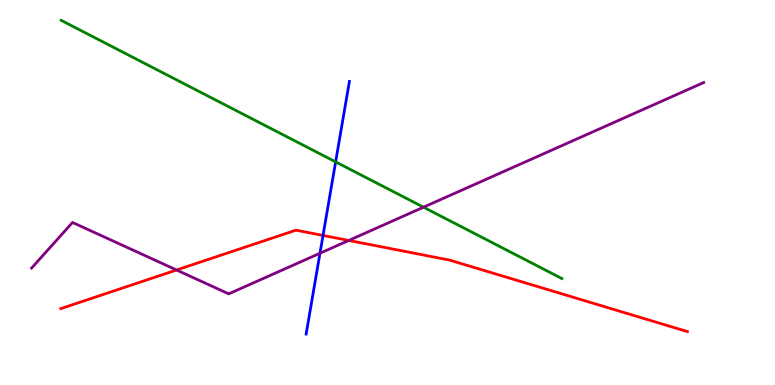[{'lines': ['blue', 'red'], 'intersections': [{'x': 4.17, 'y': 3.88}]}, {'lines': ['green', 'red'], 'intersections': []}, {'lines': ['purple', 'red'], 'intersections': [{'x': 2.28, 'y': 2.99}, {'x': 4.5, 'y': 3.75}]}, {'lines': ['blue', 'green'], 'intersections': [{'x': 4.33, 'y': 5.8}]}, {'lines': ['blue', 'purple'], 'intersections': [{'x': 4.13, 'y': 3.42}]}, {'lines': ['green', 'purple'], 'intersections': [{'x': 5.46, 'y': 4.62}]}]